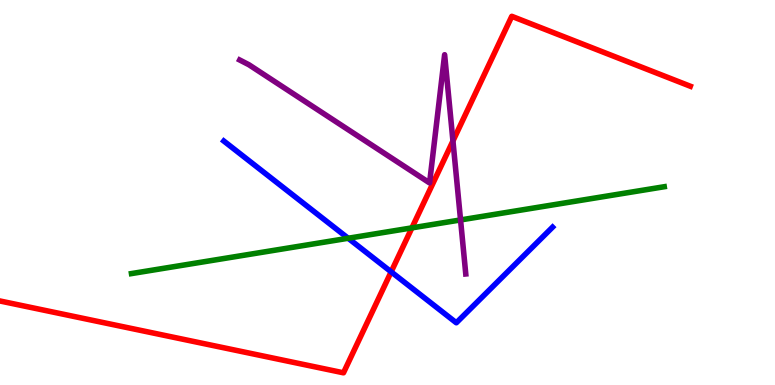[{'lines': ['blue', 'red'], 'intersections': [{'x': 5.05, 'y': 2.94}]}, {'lines': ['green', 'red'], 'intersections': [{'x': 5.31, 'y': 4.08}]}, {'lines': ['purple', 'red'], 'intersections': [{'x': 5.84, 'y': 6.34}]}, {'lines': ['blue', 'green'], 'intersections': [{'x': 4.49, 'y': 3.81}]}, {'lines': ['blue', 'purple'], 'intersections': []}, {'lines': ['green', 'purple'], 'intersections': [{'x': 5.94, 'y': 4.29}]}]